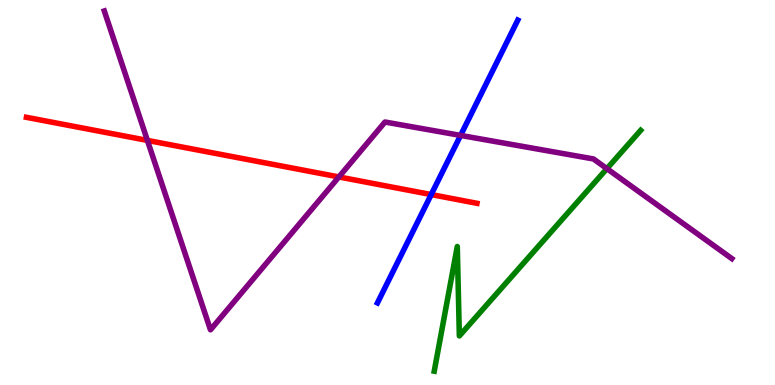[{'lines': ['blue', 'red'], 'intersections': [{'x': 5.56, 'y': 4.95}]}, {'lines': ['green', 'red'], 'intersections': []}, {'lines': ['purple', 'red'], 'intersections': [{'x': 1.9, 'y': 6.35}, {'x': 4.37, 'y': 5.4}]}, {'lines': ['blue', 'green'], 'intersections': []}, {'lines': ['blue', 'purple'], 'intersections': [{'x': 5.94, 'y': 6.48}]}, {'lines': ['green', 'purple'], 'intersections': [{'x': 7.83, 'y': 5.62}]}]